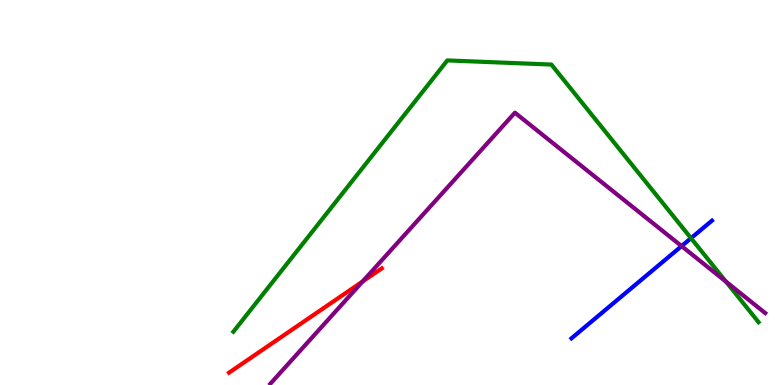[{'lines': ['blue', 'red'], 'intersections': []}, {'lines': ['green', 'red'], 'intersections': []}, {'lines': ['purple', 'red'], 'intersections': [{'x': 4.68, 'y': 2.69}]}, {'lines': ['blue', 'green'], 'intersections': [{'x': 8.92, 'y': 3.81}]}, {'lines': ['blue', 'purple'], 'intersections': [{'x': 8.79, 'y': 3.61}]}, {'lines': ['green', 'purple'], 'intersections': [{'x': 9.37, 'y': 2.69}]}]